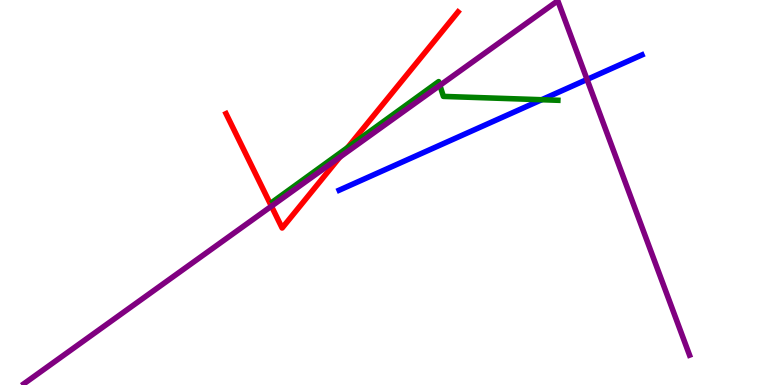[{'lines': ['blue', 'red'], 'intersections': []}, {'lines': ['green', 'red'], 'intersections': [{'x': 4.49, 'y': 6.17}]}, {'lines': ['purple', 'red'], 'intersections': [{'x': 3.5, 'y': 4.64}, {'x': 4.38, 'y': 5.92}]}, {'lines': ['blue', 'green'], 'intersections': [{'x': 6.99, 'y': 7.41}]}, {'lines': ['blue', 'purple'], 'intersections': [{'x': 7.57, 'y': 7.94}]}, {'lines': ['green', 'purple'], 'intersections': [{'x': 5.68, 'y': 7.78}]}]